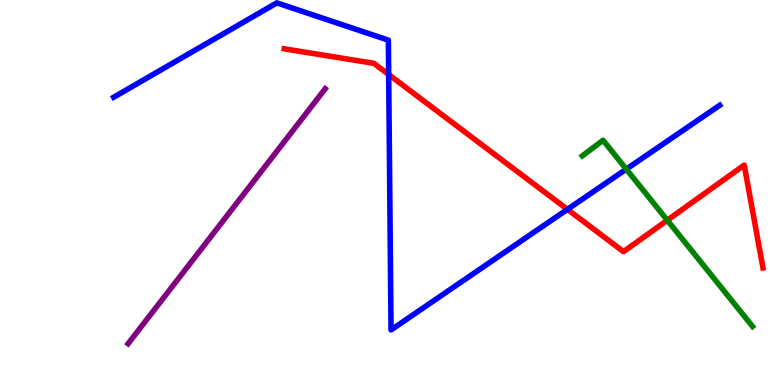[{'lines': ['blue', 'red'], 'intersections': [{'x': 5.02, 'y': 8.06}, {'x': 7.32, 'y': 4.56}]}, {'lines': ['green', 'red'], 'intersections': [{'x': 8.61, 'y': 4.28}]}, {'lines': ['purple', 'red'], 'intersections': []}, {'lines': ['blue', 'green'], 'intersections': [{'x': 8.08, 'y': 5.61}]}, {'lines': ['blue', 'purple'], 'intersections': []}, {'lines': ['green', 'purple'], 'intersections': []}]